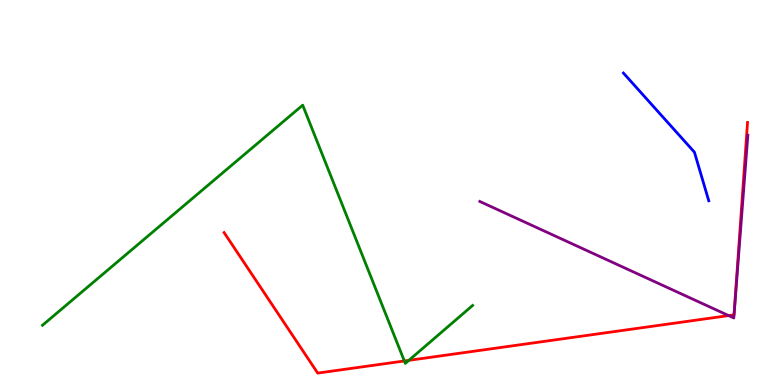[{'lines': ['blue', 'red'], 'intersections': []}, {'lines': ['green', 'red'], 'intersections': [{'x': 5.22, 'y': 0.624}, {'x': 5.28, 'y': 0.641}]}, {'lines': ['purple', 'red'], 'intersections': [{'x': 9.4, 'y': 1.8}]}, {'lines': ['blue', 'green'], 'intersections': []}, {'lines': ['blue', 'purple'], 'intersections': []}, {'lines': ['green', 'purple'], 'intersections': []}]